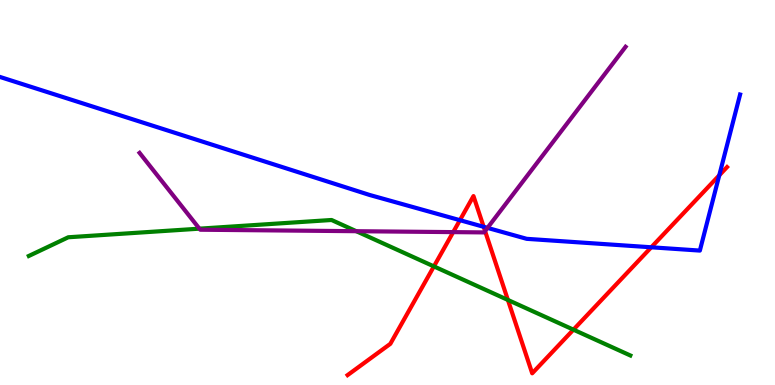[{'lines': ['blue', 'red'], 'intersections': [{'x': 5.93, 'y': 4.28}, {'x': 6.24, 'y': 4.11}, {'x': 8.4, 'y': 3.58}, {'x': 9.28, 'y': 5.45}]}, {'lines': ['green', 'red'], 'intersections': [{'x': 5.6, 'y': 3.08}, {'x': 6.55, 'y': 2.21}, {'x': 7.4, 'y': 1.44}]}, {'lines': ['purple', 'red'], 'intersections': [{'x': 5.85, 'y': 3.97}, {'x': 6.26, 'y': 4.0}]}, {'lines': ['blue', 'green'], 'intersections': []}, {'lines': ['blue', 'purple'], 'intersections': [{'x': 6.29, 'y': 4.08}]}, {'lines': ['green', 'purple'], 'intersections': [{'x': 2.57, 'y': 4.06}, {'x': 4.6, 'y': 3.99}]}]